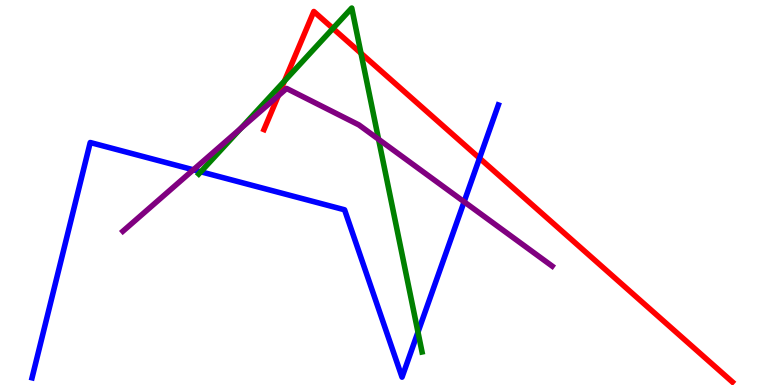[{'lines': ['blue', 'red'], 'intersections': [{'x': 6.19, 'y': 5.89}]}, {'lines': ['green', 'red'], 'intersections': [{'x': 3.67, 'y': 7.9}, {'x': 4.3, 'y': 9.26}, {'x': 4.66, 'y': 8.62}]}, {'lines': ['purple', 'red'], 'intersections': [{'x': 3.59, 'y': 7.51}]}, {'lines': ['blue', 'green'], 'intersections': [{'x': 2.59, 'y': 5.54}, {'x': 5.39, 'y': 1.37}]}, {'lines': ['blue', 'purple'], 'intersections': [{'x': 2.49, 'y': 5.59}, {'x': 5.99, 'y': 4.76}]}, {'lines': ['green', 'purple'], 'intersections': [{'x': 3.11, 'y': 6.66}, {'x': 4.88, 'y': 6.38}]}]